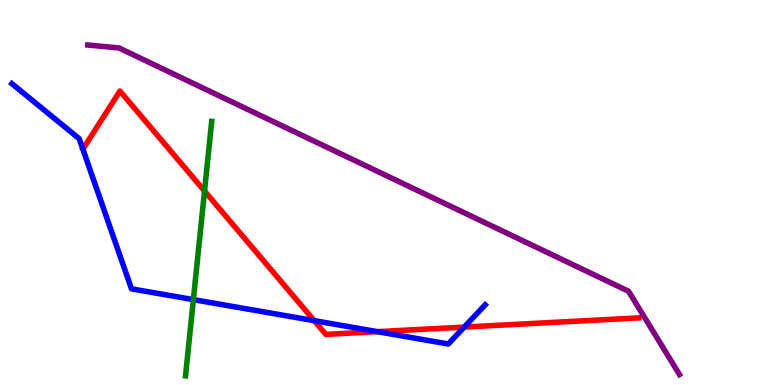[{'lines': ['blue', 'red'], 'intersections': [{'x': 4.05, 'y': 1.67}, {'x': 4.87, 'y': 1.39}, {'x': 5.99, 'y': 1.5}]}, {'lines': ['green', 'red'], 'intersections': [{'x': 2.64, 'y': 5.04}]}, {'lines': ['purple', 'red'], 'intersections': []}, {'lines': ['blue', 'green'], 'intersections': [{'x': 2.5, 'y': 2.22}]}, {'lines': ['blue', 'purple'], 'intersections': []}, {'lines': ['green', 'purple'], 'intersections': []}]